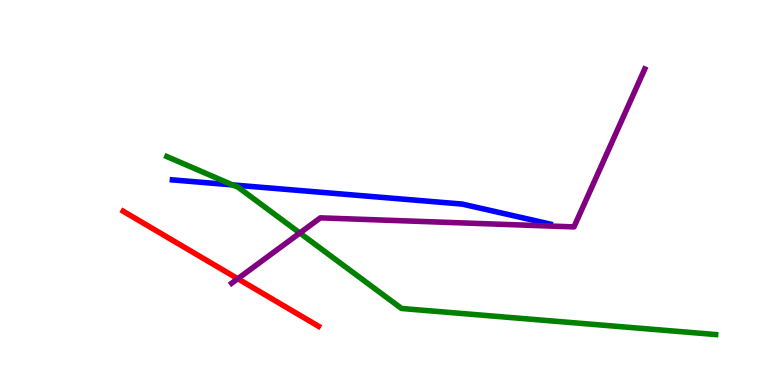[{'lines': ['blue', 'red'], 'intersections': []}, {'lines': ['green', 'red'], 'intersections': []}, {'lines': ['purple', 'red'], 'intersections': [{'x': 3.07, 'y': 2.76}]}, {'lines': ['blue', 'green'], 'intersections': [{'x': 3.0, 'y': 5.2}]}, {'lines': ['blue', 'purple'], 'intersections': []}, {'lines': ['green', 'purple'], 'intersections': [{'x': 3.87, 'y': 3.95}]}]